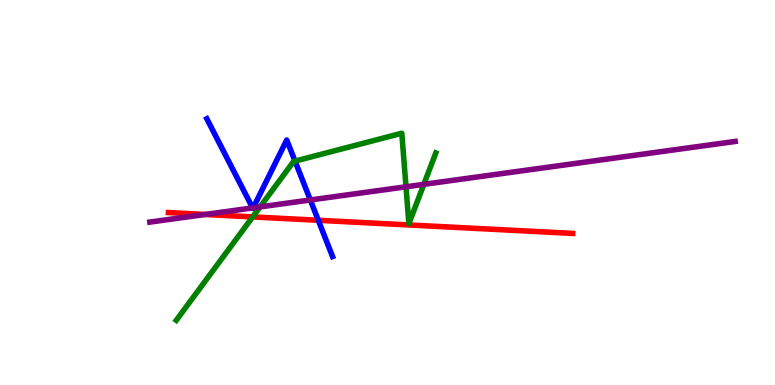[{'lines': ['blue', 'red'], 'intersections': [{'x': 4.11, 'y': 4.28}]}, {'lines': ['green', 'red'], 'intersections': [{'x': 3.26, 'y': 4.37}]}, {'lines': ['purple', 'red'], 'intersections': [{'x': 2.65, 'y': 4.43}]}, {'lines': ['blue', 'green'], 'intersections': [{'x': 3.81, 'y': 5.82}]}, {'lines': ['blue', 'purple'], 'intersections': [{'x': 3.26, 'y': 4.6}, {'x': 3.27, 'y': 4.6}, {'x': 4.0, 'y': 4.81}]}, {'lines': ['green', 'purple'], 'intersections': [{'x': 3.36, 'y': 4.63}, {'x': 5.24, 'y': 5.15}, {'x': 5.47, 'y': 5.21}]}]